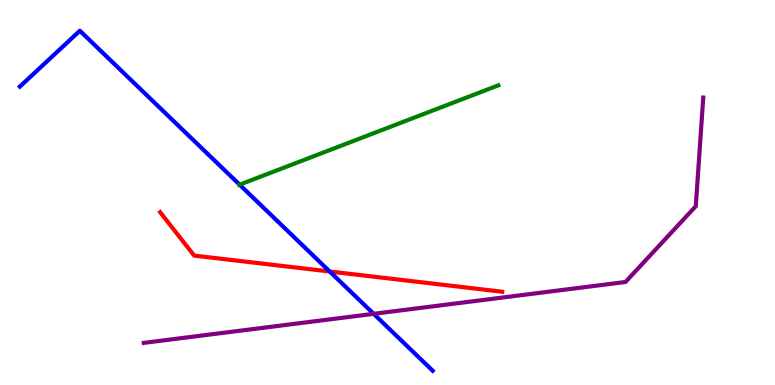[{'lines': ['blue', 'red'], 'intersections': [{'x': 4.25, 'y': 2.95}]}, {'lines': ['green', 'red'], 'intersections': []}, {'lines': ['purple', 'red'], 'intersections': []}, {'lines': ['blue', 'green'], 'intersections': [{'x': 3.09, 'y': 5.2}]}, {'lines': ['blue', 'purple'], 'intersections': [{'x': 4.82, 'y': 1.85}]}, {'lines': ['green', 'purple'], 'intersections': []}]